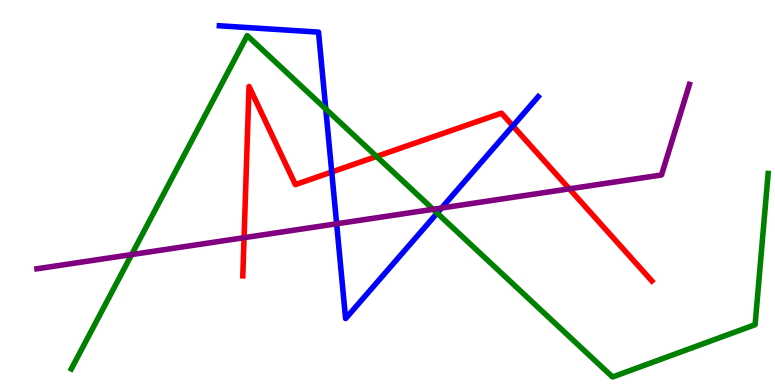[{'lines': ['blue', 'red'], 'intersections': [{'x': 4.28, 'y': 5.53}, {'x': 6.62, 'y': 6.73}]}, {'lines': ['green', 'red'], 'intersections': [{'x': 4.86, 'y': 5.94}]}, {'lines': ['purple', 'red'], 'intersections': [{'x': 3.15, 'y': 3.83}, {'x': 7.35, 'y': 5.1}]}, {'lines': ['blue', 'green'], 'intersections': [{'x': 4.2, 'y': 7.17}, {'x': 5.64, 'y': 4.47}]}, {'lines': ['blue', 'purple'], 'intersections': [{'x': 4.34, 'y': 4.19}, {'x': 5.7, 'y': 4.6}]}, {'lines': ['green', 'purple'], 'intersections': [{'x': 1.7, 'y': 3.39}, {'x': 5.59, 'y': 4.56}]}]